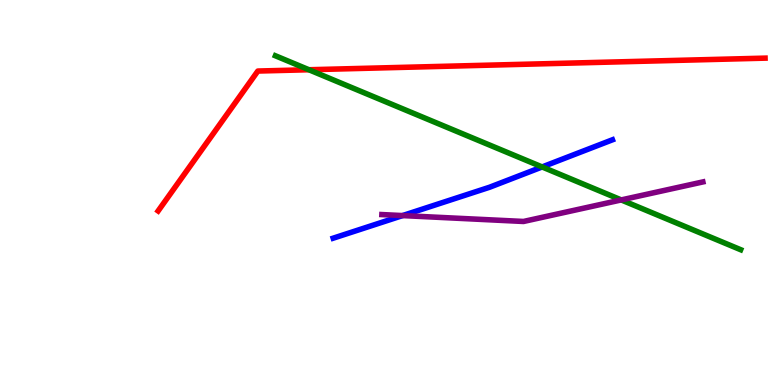[{'lines': ['blue', 'red'], 'intersections': []}, {'lines': ['green', 'red'], 'intersections': [{'x': 3.99, 'y': 8.19}]}, {'lines': ['purple', 'red'], 'intersections': []}, {'lines': ['blue', 'green'], 'intersections': [{'x': 7.0, 'y': 5.66}]}, {'lines': ['blue', 'purple'], 'intersections': [{'x': 5.19, 'y': 4.4}]}, {'lines': ['green', 'purple'], 'intersections': [{'x': 8.02, 'y': 4.81}]}]